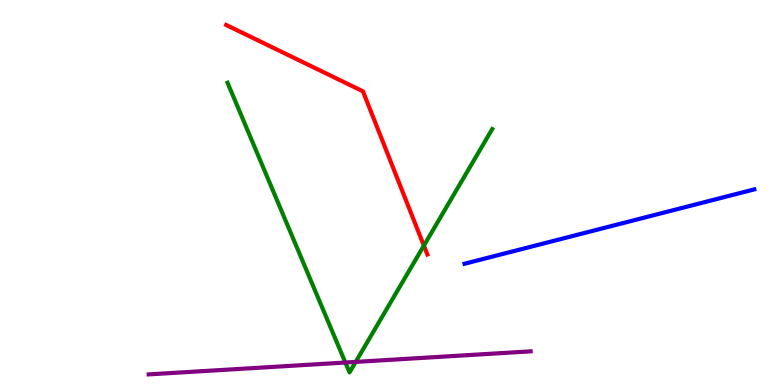[{'lines': ['blue', 'red'], 'intersections': []}, {'lines': ['green', 'red'], 'intersections': [{'x': 5.47, 'y': 3.62}]}, {'lines': ['purple', 'red'], 'intersections': []}, {'lines': ['blue', 'green'], 'intersections': []}, {'lines': ['blue', 'purple'], 'intersections': []}, {'lines': ['green', 'purple'], 'intersections': [{'x': 4.46, 'y': 0.584}, {'x': 4.59, 'y': 0.6}]}]